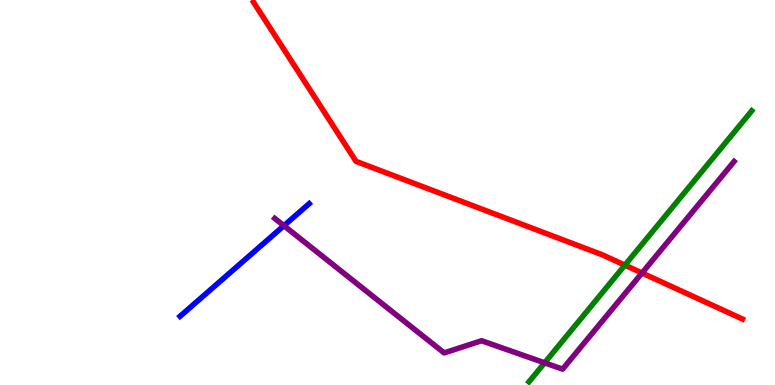[{'lines': ['blue', 'red'], 'intersections': []}, {'lines': ['green', 'red'], 'intersections': [{'x': 8.06, 'y': 3.11}]}, {'lines': ['purple', 'red'], 'intersections': [{'x': 8.28, 'y': 2.91}]}, {'lines': ['blue', 'green'], 'intersections': []}, {'lines': ['blue', 'purple'], 'intersections': [{'x': 3.66, 'y': 4.14}]}, {'lines': ['green', 'purple'], 'intersections': [{'x': 7.03, 'y': 0.576}]}]